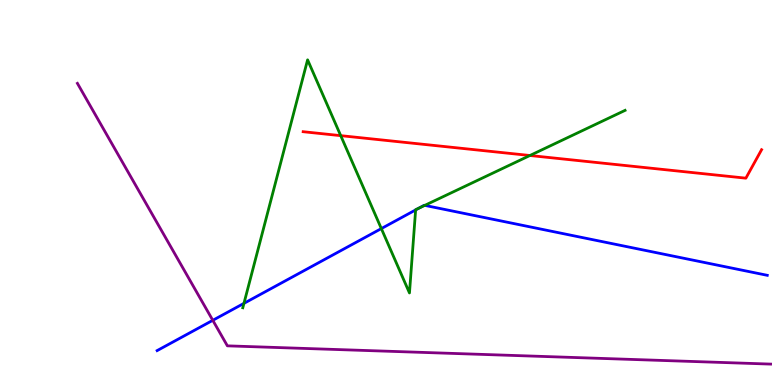[{'lines': ['blue', 'red'], 'intersections': []}, {'lines': ['green', 'red'], 'intersections': [{'x': 4.4, 'y': 6.48}, {'x': 6.84, 'y': 5.96}]}, {'lines': ['purple', 'red'], 'intersections': []}, {'lines': ['blue', 'green'], 'intersections': [{'x': 3.15, 'y': 2.12}, {'x': 4.92, 'y': 4.06}, {'x': 5.36, 'y': 4.55}, {'x': 5.4, 'y': 4.59}, {'x': 5.48, 'y': 4.67}]}, {'lines': ['blue', 'purple'], 'intersections': [{'x': 2.75, 'y': 1.68}]}, {'lines': ['green', 'purple'], 'intersections': []}]